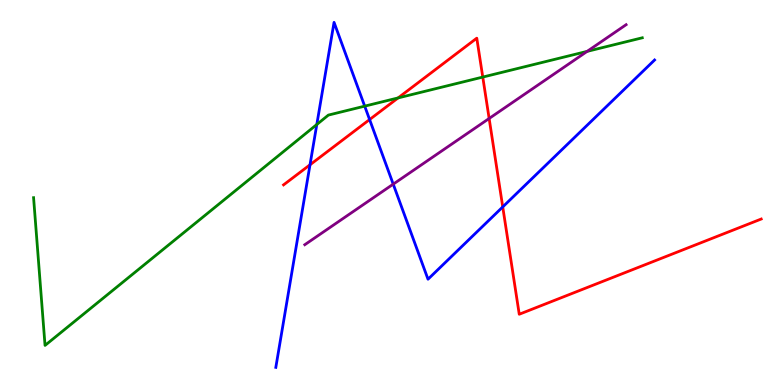[{'lines': ['blue', 'red'], 'intersections': [{'x': 4.0, 'y': 5.72}, {'x': 4.77, 'y': 6.89}, {'x': 6.49, 'y': 4.63}]}, {'lines': ['green', 'red'], 'intersections': [{'x': 5.14, 'y': 7.46}, {'x': 6.23, 'y': 8.0}]}, {'lines': ['purple', 'red'], 'intersections': [{'x': 6.31, 'y': 6.92}]}, {'lines': ['blue', 'green'], 'intersections': [{'x': 4.09, 'y': 6.77}, {'x': 4.71, 'y': 7.24}]}, {'lines': ['blue', 'purple'], 'intersections': [{'x': 5.07, 'y': 5.22}]}, {'lines': ['green', 'purple'], 'intersections': [{'x': 7.58, 'y': 8.67}]}]